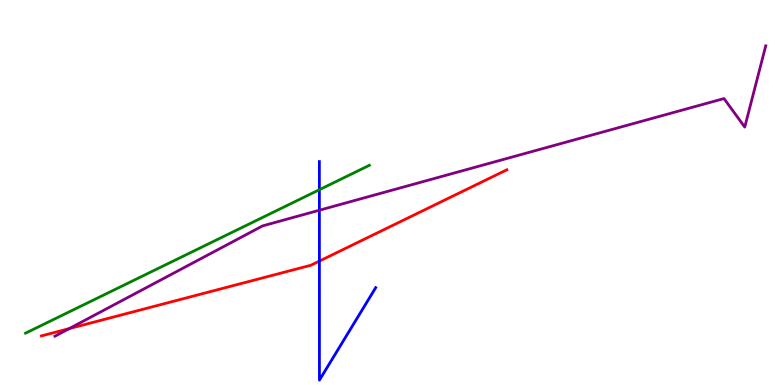[{'lines': ['blue', 'red'], 'intersections': [{'x': 4.12, 'y': 3.22}]}, {'lines': ['green', 'red'], 'intersections': []}, {'lines': ['purple', 'red'], 'intersections': [{'x': 0.893, 'y': 1.46}]}, {'lines': ['blue', 'green'], 'intersections': [{'x': 4.12, 'y': 5.07}]}, {'lines': ['blue', 'purple'], 'intersections': [{'x': 4.12, 'y': 4.54}]}, {'lines': ['green', 'purple'], 'intersections': []}]